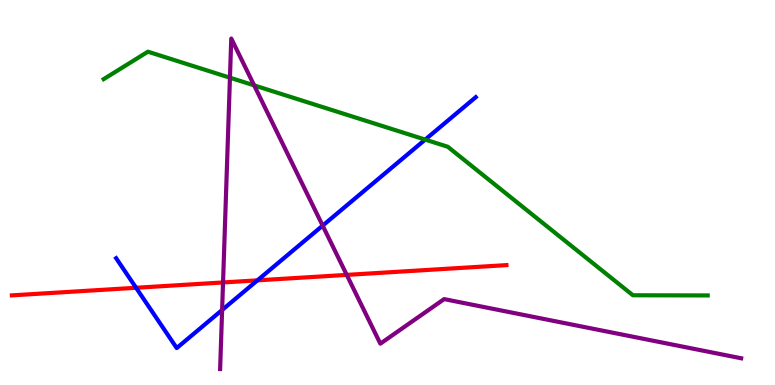[{'lines': ['blue', 'red'], 'intersections': [{'x': 1.76, 'y': 2.53}, {'x': 3.32, 'y': 2.72}]}, {'lines': ['green', 'red'], 'intersections': []}, {'lines': ['purple', 'red'], 'intersections': [{'x': 2.88, 'y': 2.66}, {'x': 4.47, 'y': 2.86}]}, {'lines': ['blue', 'green'], 'intersections': [{'x': 5.49, 'y': 6.37}]}, {'lines': ['blue', 'purple'], 'intersections': [{'x': 2.87, 'y': 1.95}, {'x': 4.16, 'y': 4.14}]}, {'lines': ['green', 'purple'], 'intersections': [{'x': 2.97, 'y': 7.98}, {'x': 3.28, 'y': 7.78}]}]